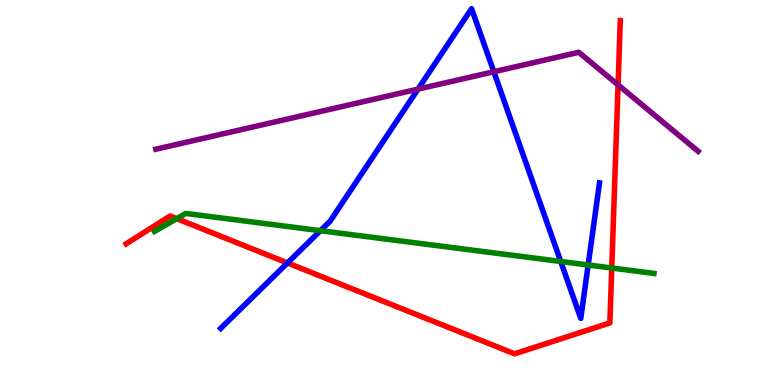[{'lines': ['blue', 'red'], 'intersections': [{'x': 3.71, 'y': 3.17}]}, {'lines': ['green', 'red'], 'intersections': [{'x': 2.28, 'y': 4.32}, {'x': 7.89, 'y': 3.04}]}, {'lines': ['purple', 'red'], 'intersections': [{'x': 7.98, 'y': 7.8}]}, {'lines': ['blue', 'green'], 'intersections': [{'x': 4.13, 'y': 4.01}, {'x': 7.24, 'y': 3.21}, {'x': 7.59, 'y': 3.12}]}, {'lines': ['blue', 'purple'], 'intersections': [{'x': 5.39, 'y': 7.69}, {'x': 6.37, 'y': 8.14}]}, {'lines': ['green', 'purple'], 'intersections': []}]